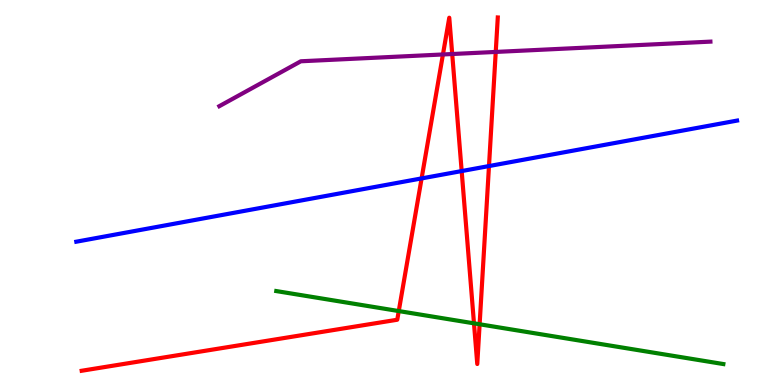[{'lines': ['blue', 'red'], 'intersections': [{'x': 5.44, 'y': 5.37}, {'x': 5.96, 'y': 5.56}, {'x': 6.31, 'y': 5.69}]}, {'lines': ['green', 'red'], 'intersections': [{'x': 5.15, 'y': 1.92}, {'x': 6.12, 'y': 1.6}, {'x': 6.19, 'y': 1.58}]}, {'lines': ['purple', 'red'], 'intersections': [{'x': 5.72, 'y': 8.59}, {'x': 5.83, 'y': 8.6}, {'x': 6.4, 'y': 8.65}]}, {'lines': ['blue', 'green'], 'intersections': []}, {'lines': ['blue', 'purple'], 'intersections': []}, {'lines': ['green', 'purple'], 'intersections': []}]